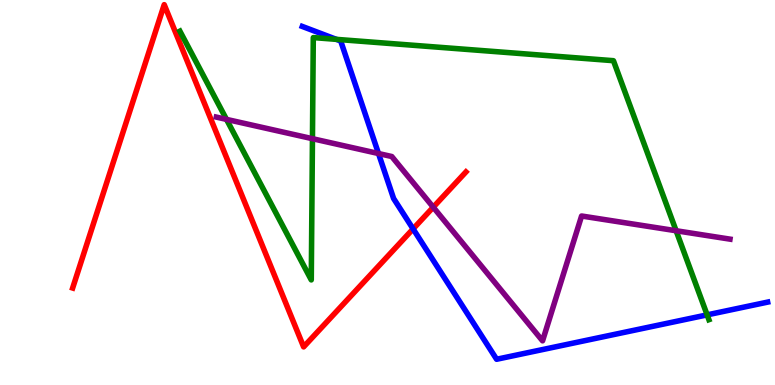[{'lines': ['blue', 'red'], 'intersections': [{'x': 5.33, 'y': 4.05}]}, {'lines': ['green', 'red'], 'intersections': []}, {'lines': ['purple', 'red'], 'intersections': [{'x': 5.59, 'y': 4.62}]}, {'lines': ['blue', 'green'], 'intersections': [{'x': 4.34, 'y': 8.98}, {'x': 9.12, 'y': 1.82}]}, {'lines': ['blue', 'purple'], 'intersections': [{'x': 4.88, 'y': 6.01}]}, {'lines': ['green', 'purple'], 'intersections': [{'x': 2.92, 'y': 6.9}, {'x': 4.03, 'y': 6.4}, {'x': 8.72, 'y': 4.01}]}]